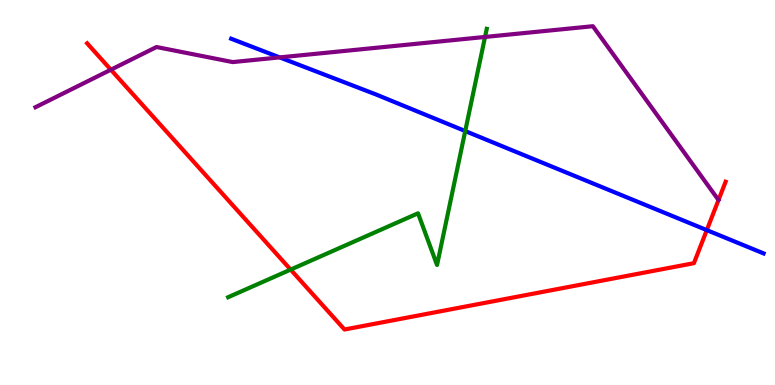[{'lines': ['blue', 'red'], 'intersections': [{'x': 9.12, 'y': 4.02}]}, {'lines': ['green', 'red'], 'intersections': [{'x': 3.75, 'y': 3.0}]}, {'lines': ['purple', 'red'], 'intersections': [{'x': 1.43, 'y': 8.19}]}, {'lines': ['blue', 'green'], 'intersections': [{'x': 6.0, 'y': 6.6}]}, {'lines': ['blue', 'purple'], 'intersections': [{'x': 3.61, 'y': 8.51}]}, {'lines': ['green', 'purple'], 'intersections': [{'x': 6.26, 'y': 9.04}]}]